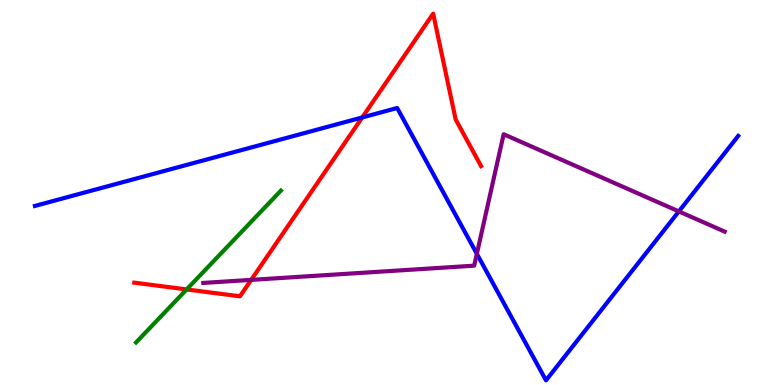[{'lines': ['blue', 'red'], 'intersections': [{'x': 4.67, 'y': 6.95}]}, {'lines': ['green', 'red'], 'intersections': [{'x': 2.41, 'y': 2.48}]}, {'lines': ['purple', 'red'], 'intersections': [{'x': 3.24, 'y': 2.73}]}, {'lines': ['blue', 'green'], 'intersections': []}, {'lines': ['blue', 'purple'], 'intersections': [{'x': 6.15, 'y': 3.41}, {'x': 8.76, 'y': 4.51}]}, {'lines': ['green', 'purple'], 'intersections': []}]